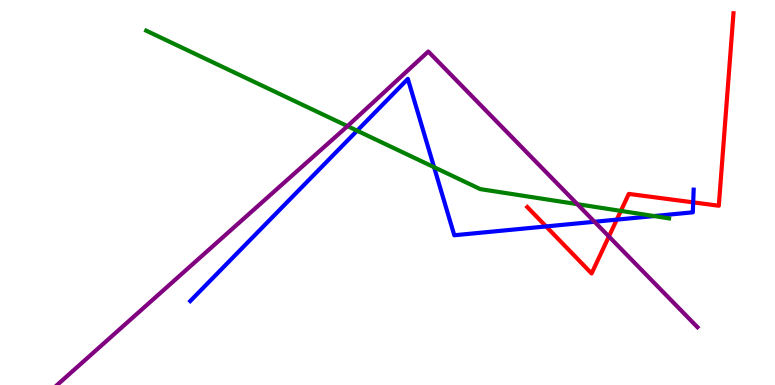[{'lines': ['blue', 'red'], 'intersections': [{'x': 7.05, 'y': 4.12}, {'x': 7.96, 'y': 4.3}, {'x': 8.94, 'y': 4.74}]}, {'lines': ['green', 'red'], 'intersections': [{'x': 8.01, 'y': 4.52}]}, {'lines': ['purple', 'red'], 'intersections': [{'x': 7.86, 'y': 3.86}]}, {'lines': ['blue', 'green'], 'intersections': [{'x': 4.61, 'y': 6.61}, {'x': 5.6, 'y': 5.66}, {'x': 8.44, 'y': 4.39}]}, {'lines': ['blue', 'purple'], 'intersections': [{'x': 7.67, 'y': 4.24}]}, {'lines': ['green', 'purple'], 'intersections': [{'x': 4.48, 'y': 6.72}, {'x': 7.45, 'y': 4.7}]}]